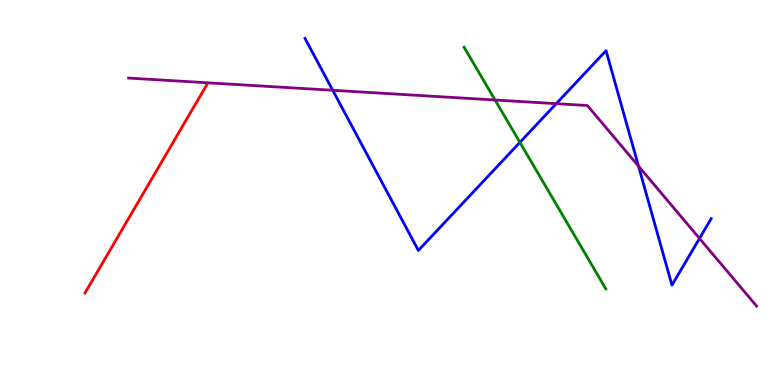[{'lines': ['blue', 'red'], 'intersections': []}, {'lines': ['green', 'red'], 'intersections': []}, {'lines': ['purple', 'red'], 'intersections': []}, {'lines': ['blue', 'green'], 'intersections': [{'x': 6.71, 'y': 6.3}]}, {'lines': ['blue', 'purple'], 'intersections': [{'x': 4.29, 'y': 7.65}, {'x': 7.18, 'y': 7.31}, {'x': 8.24, 'y': 5.68}, {'x': 9.03, 'y': 3.81}]}, {'lines': ['green', 'purple'], 'intersections': [{'x': 6.39, 'y': 7.4}]}]